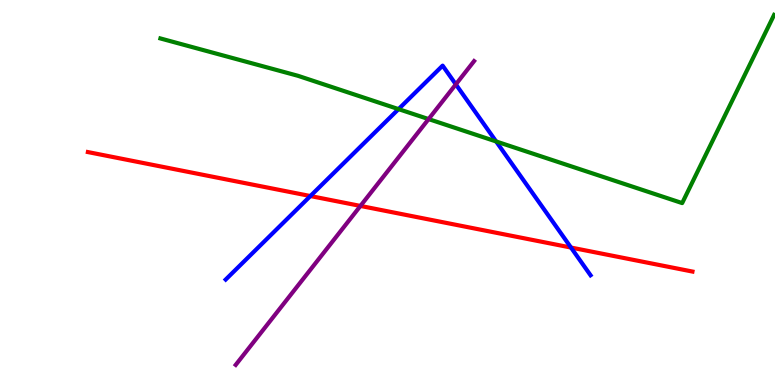[{'lines': ['blue', 'red'], 'intersections': [{'x': 4.0, 'y': 4.91}, {'x': 7.37, 'y': 3.57}]}, {'lines': ['green', 'red'], 'intersections': []}, {'lines': ['purple', 'red'], 'intersections': [{'x': 4.65, 'y': 4.65}]}, {'lines': ['blue', 'green'], 'intersections': [{'x': 5.14, 'y': 7.17}, {'x': 6.4, 'y': 6.33}]}, {'lines': ['blue', 'purple'], 'intersections': [{'x': 5.88, 'y': 7.81}]}, {'lines': ['green', 'purple'], 'intersections': [{'x': 5.53, 'y': 6.91}]}]